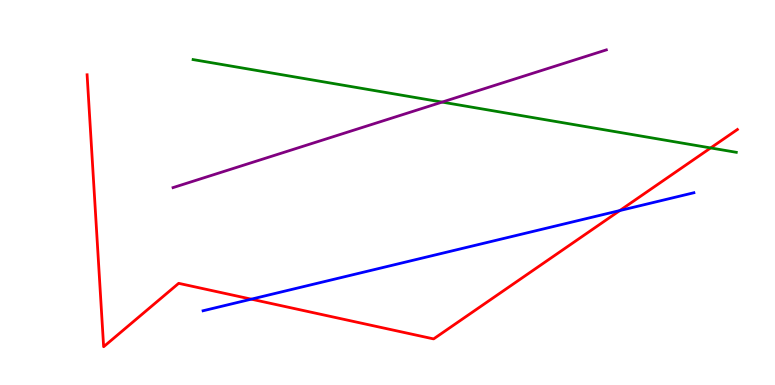[{'lines': ['blue', 'red'], 'intersections': [{'x': 3.24, 'y': 2.23}, {'x': 8.0, 'y': 4.53}]}, {'lines': ['green', 'red'], 'intersections': [{'x': 9.17, 'y': 6.16}]}, {'lines': ['purple', 'red'], 'intersections': []}, {'lines': ['blue', 'green'], 'intersections': []}, {'lines': ['blue', 'purple'], 'intersections': []}, {'lines': ['green', 'purple'], 'intersections': [{'x': 5.7, 'y': 7.35}]}]